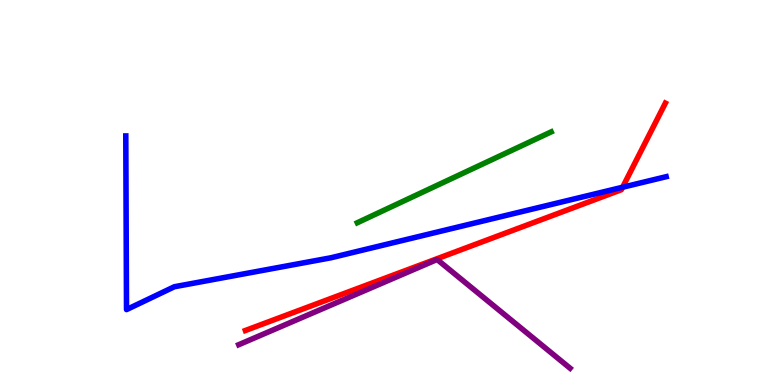[{'lines': ['blue', 'red'], 'intersections': [{'x': 8.03, 'y': 5.14}]}, {'lines': ['green', 'red'], 'intersections': []}, {'lines': ['purple', 'red'], 'intersections': []}, {'lines': ['blue', 'green'], 'intersections': []}, {'lines': ['blue', 'purple'], 'intersections': []}, {'lines': ['green', 'purple'], 'intersections': []}]